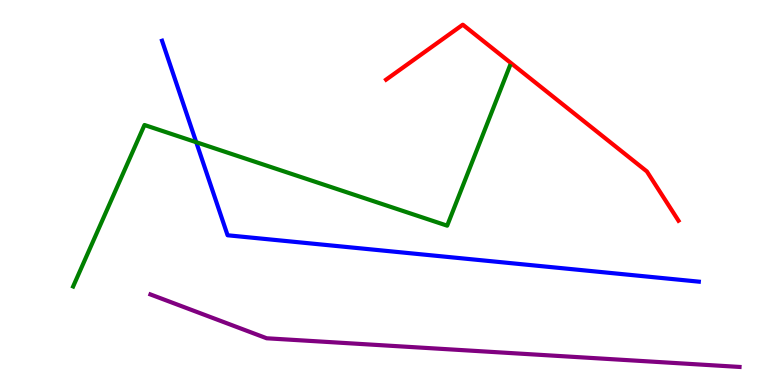[{'lines': ['blue', 'red'], 'intersections': []}, {'lines': ['green', 'red'], 'intersections': []}, {'lines': ['purple', 'red'], 'intersections': []}, {'lines': ['blue', 'green'], 'intersections': [{'x': 2.53, 'y': 6.31}]}, {'lines': ['blue', 'purple'], 'intersections': []}, {'lines': ['green', 'purple'], 'intersections': []}]